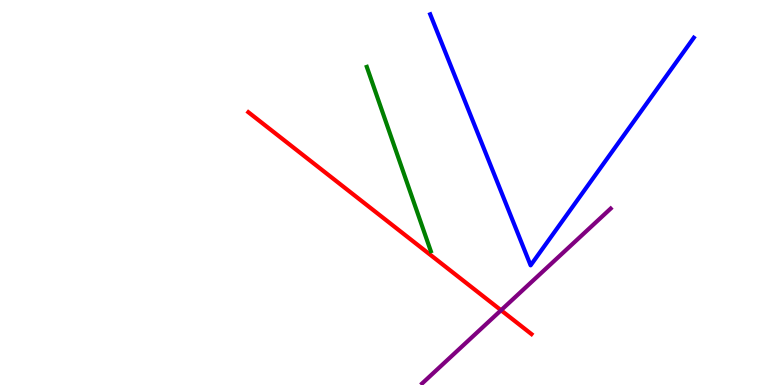[{'lines': ['blue', 'red'], 'intersections': []}, {'lines': ['green', 'red'], 'intersections': []}, {'lines': ['purple', 'red'], 'intersections': [{'x': 6.47, 'y': 1.94}]}, {'lines': ['blue', 'green'], 'intersections': []}, {'lines': ['blue', 'purple'], 'intersections': []}, {'lines': ['green', 'purple'], 'intersections': []}]